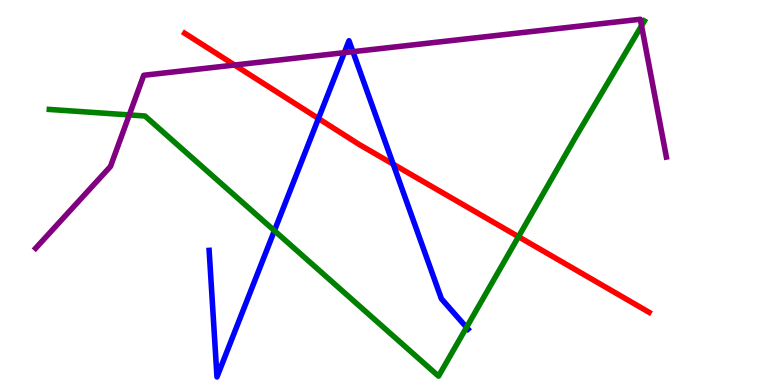[{'lines': ['blue', 'red'], 'intersections': [{'x': 4.11, 'y': 6.92}, {'x': 5.07, 'y': 5.74}]}, {'lines': ['green', 'red'], 'intersections': [{'x': 6.69, 'y': 3.85}]}, {'lines': ['purple', 'red'], 'intersections': [{'x': 3.03, 'y': 8.31}]}, {'lines': ['blue', 'green'], 'intersections': [{'x': 3.54, 'y': 4.01}, {'x': 6.02, 'y': 1.5}]}, {'lines': ['blue', 'purple'], 'intersections': [{'x': 4.44, 'y': 8.63}, {'x': 4.55, 'y': 8.66}]}, {'lines': ['green', 'purple'], 'intersections': [{'x': 1.67, 'y': 7.01}, {'x': 8.28, 'y': 9.33}]}]